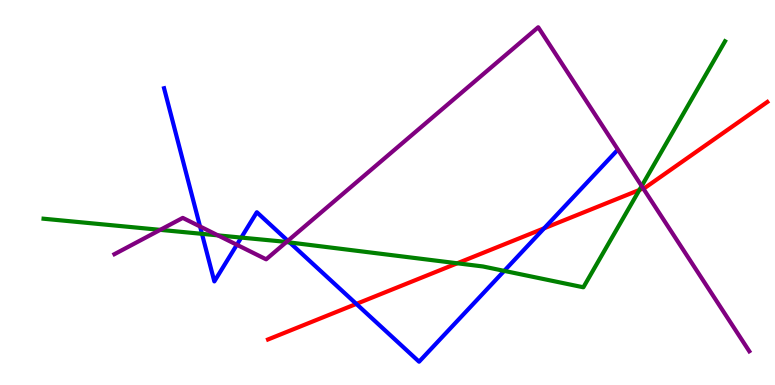[{'lines': ['blue', 'red'], 'intersections': [{'x': 4.6, 'y': 2.11}, {'x': 7.02, 'y': 4.07}]}, {'lines': ['green', 'red'], 'intersections': [{'x': 5.9, 'y': 3.16}, {'x': 8.25, 'y': 5.07}]}, {'lines': ['purple', 'red'], 'intersections': [{'x': 8.3, 'y': 5.11}]}, {'lines': ['blue', 'green'], 'intersections': [{'x': 2.61, 'y': 3.93}, {'x': 3.11, 'y': 3.83}, {'x': 3.74, 'y': 3.7}, {'x': 6.51, 'y': 2.96}]}, {'lines': ['blue', 'purple'], 'intersections': [{'x': 2.58, 'y': 4.12}, {'x': 3.06, 'y': 3.64}, {'x': 3.71, 'y': 3.75}]}, {'lines': ['green', 'purple'], 'intersections': [{'x': 2.07, 'y': 4.03}, {'x': 2.81, 'y': 3.89}, {'x': 3.7, 'y': 3.71}, {'x': 8.28, 'y': 5.17}]}]